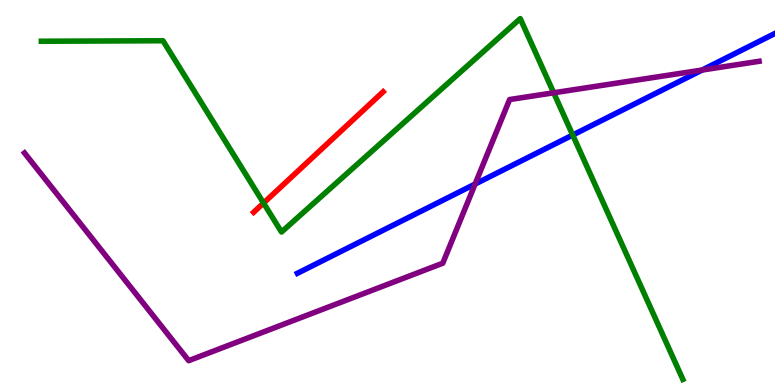[{'lines': ['blue', 'red'], 'intersections': []}, {'lines': ['green', 'red'], 'intersections': [{'x': 3.4, 'y': 4.73}]}, {'lines': ['purple', 'red'], 'intersections': []}, {'lines': ['blue', 'green'], 'intersections': [{'x': 7.39, 'y': 6.49}]}, {'lines': ['blue', 'purple'], 'intersections': [{'x': 6.13, 'y': 5.22}, {'x': 9.06, 'y': 8.18}]}, {'lines': ['green', 'purple'], 'intersections': [{'x': 7.14, 'y': 7.59}]}]